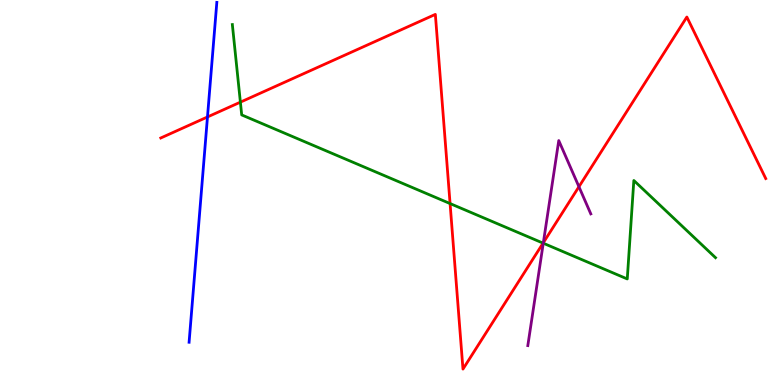[{'lines': ['blue', 'red'], 'intersections': [{'x': 2.68, 'y': 6.96}]}, {'lines': ['green', 'red'], 'intersections': [{'x': 3.1, 'y': 7.35}, {'x': 5.81, 'y': 4.71}, {'x': 7.01, 'y': 3.69}]}, {'lines': ['purple', 'red'], 'intersections': [{'x': 7.01, 'y': 3.7}, {'x': 7.47, 'y': 5.15}]}, {'lines': ['blue', 'green'], 'intersections': []}, {'lines': ['blue', 'purple'], 'intersections': []}, {'lines': ['green', 'purple'], 'intersections': [{'x': 7.01, 'y': 3.68}]}]